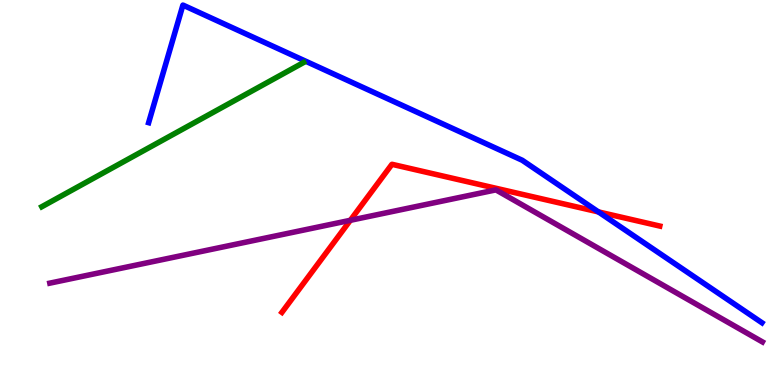[{'lines': ['blue', 'red'], 'intersections': [{'x': 7.72, 'y': 4.5}]}, {'lines': ['green', 'red'], 'intersections': []}, {'lines': ['purple', 'red'], 'intersections': [{'x': 4.52, 'y': 4.28}]}, {'lines': ['blue', 'green'], 'intersections': []}, {'lines': ['blue', 'purple'], 'intersections': []}, {'lines': ['green', 'purple'], 'intersections': []}]